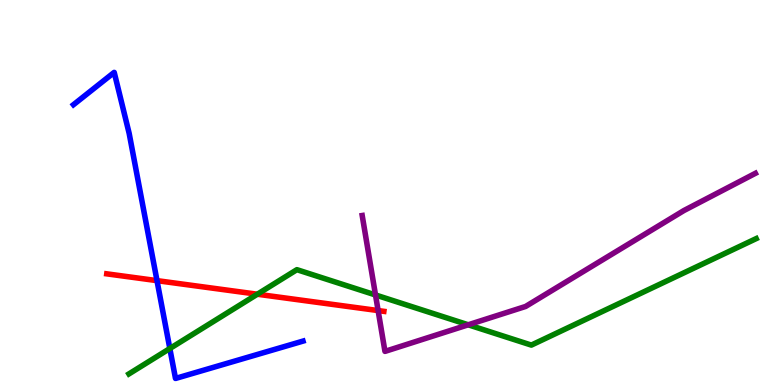[{'lines': ['blue', 'red'], 'intersections': [{'x': 2.03, 'y': 2.71}]}, {'lines': ['green', 'red'], 'intersections': [{'x': 3.32, 'y': 2.36}]}, {'lines': ['purple', 'red'], 'intersections': [{'x': 4.88, 'y': 1.93}]}, {'lines': ['blue', 'green'], 'intersections': [{'x': 2.19, 'y': 0.948}]}, {'lines': ['blue', 'purple'], 'intersections': []}, {'lines': ['green', 'purple'], 'intersections': [{'x': 4.85, 'y': 2.34}, {'x': 6.04, 'y': 1.56}]}]